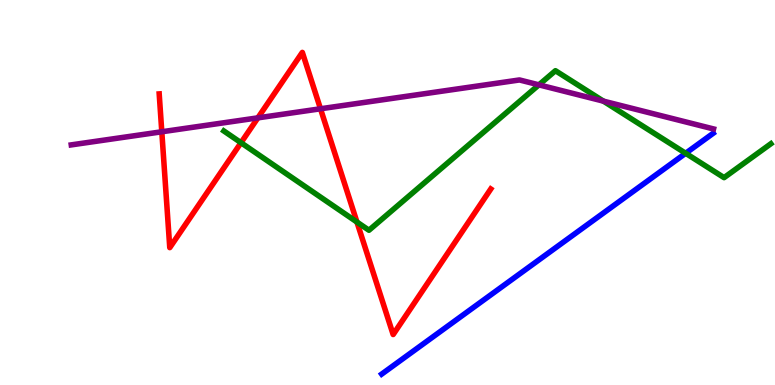[{'lines': ['blue', 'red'], 'intersections': []}, {'lines': ['green', 'red'], 'intersections': [{'x': 3.11, 'y': 6.29}, {'x': 4.61, 'y': 4.23}]}, {'lines': ['purple', 'red'], 'intersections': [{'x': 2.09, 'y': 6.58}, {'x': 3.33, 'y': 6.94}, {'x': 4.14, 'y': 7.17}]}, {'lines': ['blue', 'green'], 'intersections': [{'x': 8.85, 'y': 6.02}]}, {'lines': ['blue', 'purple'], 'intersections': []}, {'lines': ['green', 'purple'], 'intersections': [{'x': 6.95, 'y': 7.8}, {'x': 7.79, 'y': 7.37}]}]